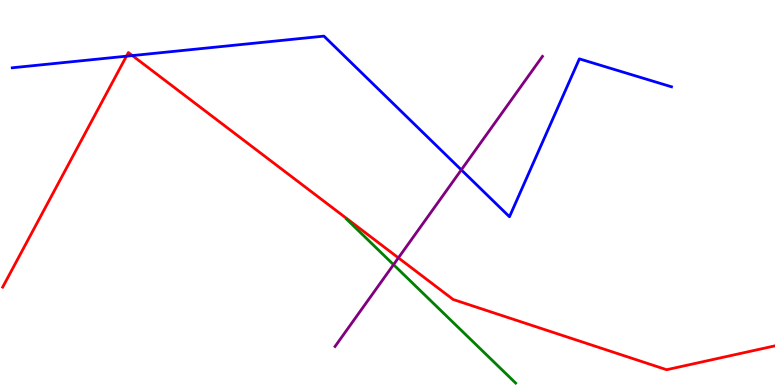[{'lines': ['blue', 'red'], 'intersections': [{'x': 1.63, 'y': 8.54}, {'x': 1.71, 'y': 8.56}]}, {'lines': ['green', 'red'], 'intersections': []}, {'lines': ['purple', 'red'], 'intersections': [{'x': 5.14, 'y': 3.3}]}, {'lines': ['blue', 'green'], 'intersections': []}, {'lines': ['blue', 'purple'], 'intersections': [{'x': 5.95, 'y': 5.59}]}, {'lines': ['green', 'purple'], 'intersections': [{'x': 5.08, 'y': 3.13}]}]